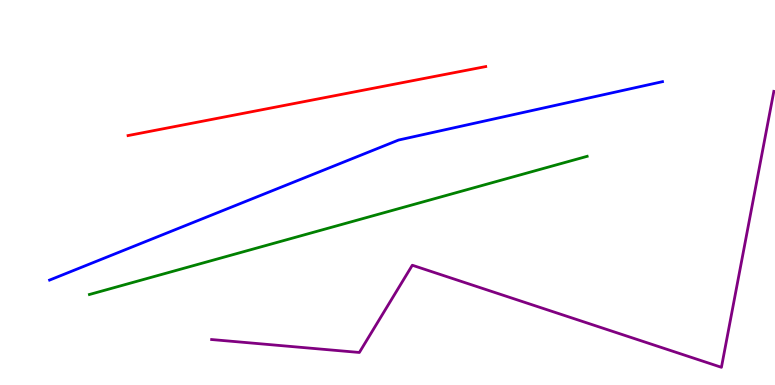[{'lines': ['blue', 'red'], 'intersections': []}, {'lines': ['green', 'red'], 'intersections': []}, {'lines': ['purple', 'red'], 'intersections': []}, {'lines': ['blue', 'green'], 'intersections': []}, {'lines': ['blue', 'purple'], 'intersections': []}, {'lines': ['green', 'purple'], 'intersections': []}]